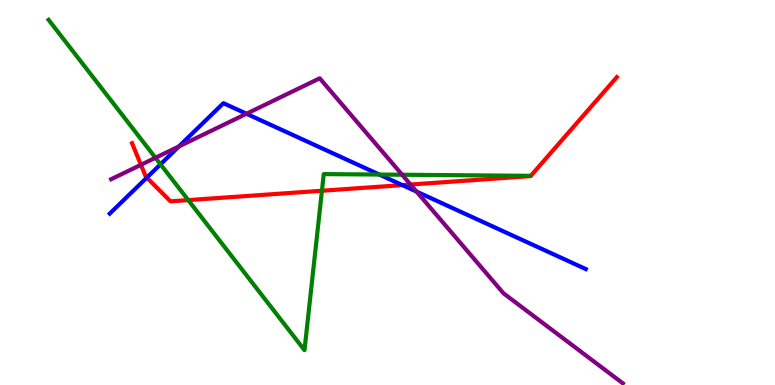[{'lines': ['blue', 'red'], 'intersections': [{'x': 1.89, 'y': 5.39}, {'x': 5.19, 'y': 5.19}]}, {'lines': ['green', 'red'], 'intersections': [{'x': 2.43, 'y': 4.8}, {'x': 4.15, 'y': 5.05}]}, {'lines': ['purple', 'red'], 'intersections': [{'x': 1.82, 'y': 5.72}, {'x': 5.3, 'y': 5.21}]}, {'lines': ['blue', 'green'], 'intersections': [{'x': 2.07, 'y': 5.73}, {'x': 4.89, 'y': 5.47}]}, {'lines': ['blue', 'purple'], 'intersections': [{'x': 2.31, 'y': 6.2}, {'x': 3.18, 'y': 7.05}, {'x': 5.37, 'y': 5.02}]}, {'lines': ['green', 'purple'], 'intersections': [{'x': 2.01, 'y': 5.9}, {'x': 5.19, 'y': 5.46}]}]